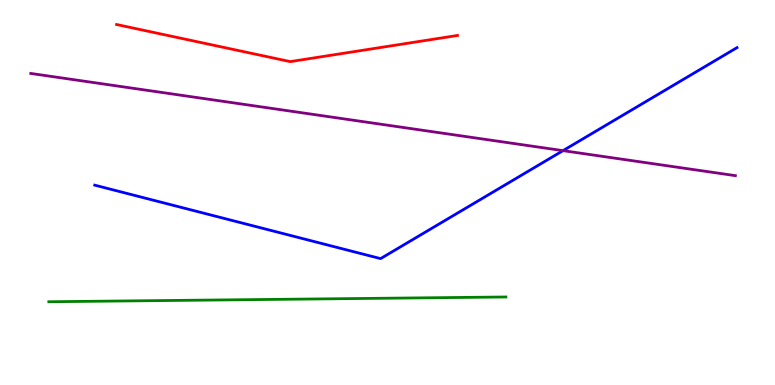[{'lines': ['blue', 'red'], 'intersections': []}, {'lines': ['green', 'red'], 'intersections': []}, {'lines': ['purple', 'red'], 'intersections': []}, {'lines': ['blue', 'green'], 'intersections': []}, {'lines': ['blue', 'purple'], 'intersections': [{'x': 7.26, 'y': 6.09}]}, {'lines': ['green', 'purple'], 'intersections': []}]